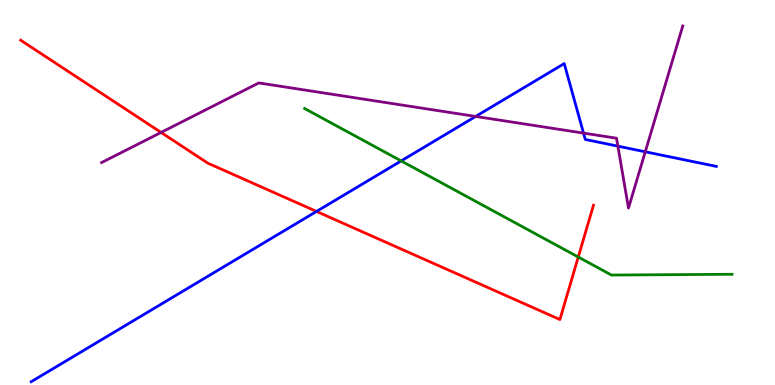[{'lines': ['blue', 'red'], 'intersections': [{'x': 4.08, 'y': 4.51}]}, {'lines': ['green', 'red'], 'intersections': [{'x': 7.46, 'y': 3.32}]}, {'lines': ['purple', 'red'], 'intersections': [{'x': 2.08, 'y': 6.56}]}, {'lines': ['blue', 'green'], 'intersections': [{'x': 5.18, 'y': 5.82}]}, {'lines': ['blue', 'purple'], 'intersections': [{'x': 6.14, 'y': 6.98}, {'x': 7.53, 'y': 6.54}, {'x': 7.97, 'y': 6.2}, {'x': 8.33, 'y': 6.06}]}, {'lines': ['green', 'purple'], 'intersections': []}]